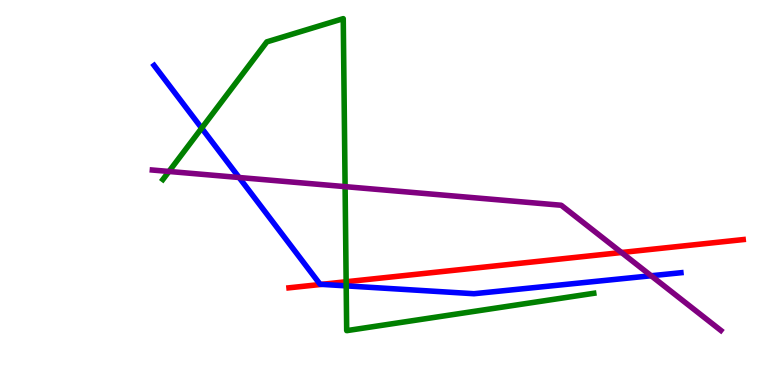[{'lines': ['blue', 'red'], 'intersections': [{'x': 4.15, 'y': 2.61}]}, {'lines': ['green', 'red'], 'intersections': [{'x': 4.47, 'y': 2.68}]}, {'lines': ['purple', 'red'], 'intersections': [{'x': 8.02, 'y': 3.44}]}, {'lines': ['blue', 'green'], 'intersections': [{'x': 2.6, 'y': 6.67}, {'x': 4.47, 'y': 2.57}]}, {'lines': ['blue', 'purple'], 'intersections': [{'x': 3.09, 'y': 5.39}, {'x': 8.4, 'y': 2.84}]}, {'lines': ['green', 'purple'], 'intersections': [{'x': 2.18, 'y': 5.55}, {'x': 4.45, 'y': 5.15}]}]